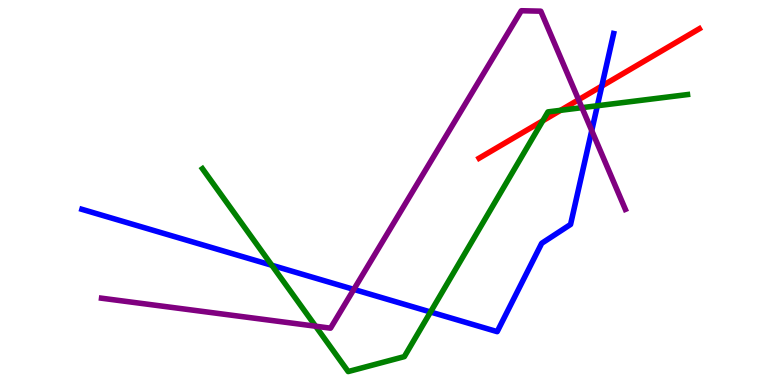[{'lines': ['blue', 'red'], 'intersections': [{'x': 7.76, 'y': 7.76}]}, {'lines': ['green', 'red'], 'intersections': [{'x': 7.0, 'y': 6.86}, {'x': 7.23, 'y': 7.13}]}, {'lines': ['purple', 'red'], 'intersections': [{'x': 7.47, 'y': 7.41}]}, {'lines': ['blue', 'green'], 'intersections': [{'x': 3.51, 'y': 3.11}, {'x': 5.56, 'y': 1.9}, {'x': 7.71, 'y': 7.25}]}, {'lines': ['blue', 'purple'], 'intersections': [{'x': 4.57, 'y': 2.48}, {'x': 7.64, 'y': 6.61}]}, {'lines': ['green', 'purple'], 'intersections': [{'x': 4.07, 'y': 1.53}, {'x': 7.51, 'y': 7.2}]}]